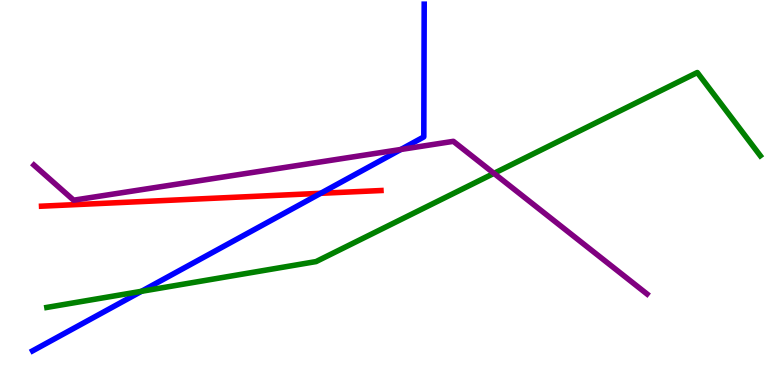[{'lines': ['blue', 'red'], 'intersections': [{'x': 4.14, 'y': 4.98}]}, {'lines': ['green', 'red'], 'intersections': []}, {'lines': ['purple', 'red'], 'intersections': []}, {'lines': ['blue', 'green'], 'intersections': [{'x': 1.83, 'y': 2.43}]}, {'lines': ['blue', 'purple'], 'intersections': [{'x': 5.17, 'y': 6.12}]}, {'lines': ['green', 'purple'], 'intersections': [{'x': 6.37, 'y': 5.5}]}]